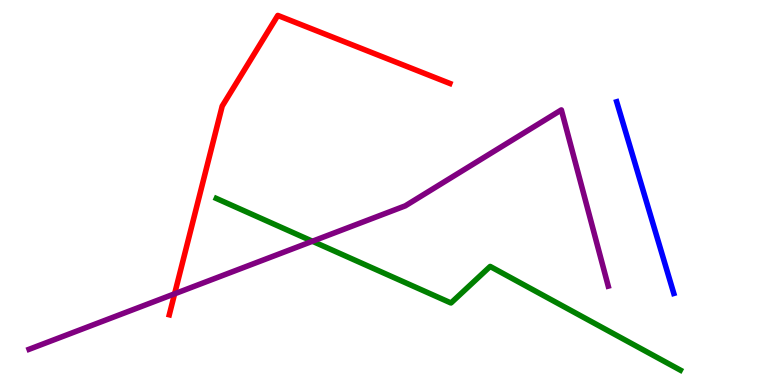[{'lines': ['blue', 'red'], 'intersections': []}, {'lines': ['green', 'red'], 'intersections': []}, {'lines': ['purple', 'red'], 'intersections': [{'x': 2.25, 'y': 2.37}]}, {'lines': ['blue', 'green'], 'intersections': []}, {'lines': ['blue', 'purple'], 'intersections': []}, {'lines': ['green', 'purple'], 'intersections': [{'x': 4.03, 'y': 3.73}]}]